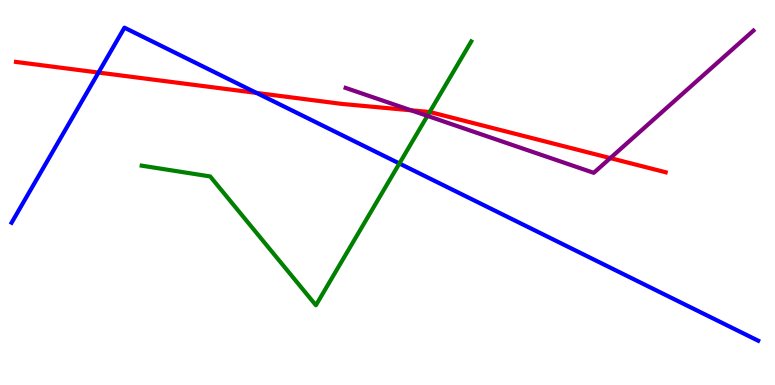[{'lines': ['blue', 'red'], 'intersections': [{'x': 1.27, 'y': 8.12}, {'x': 3.31, 'y': 7.59}]}, {'lines': ['green', 'red'], 'intersections': [{'x': 5.54, 'y': 7.09}]}, {'lines': ['purple', 'red'], 'intersections': [{'x': 5.3, 'y': 7.14}, {'x': 7.87, 'y': 5.89}]}, {'lines': ['blue', 'green'], 'intersections': [{'x': 5.15, 'y': 5.75}]}, {'lines': ['blue', 'purple'], 'intersections': []}, {'lines': ['green', 'purple'], 'intersections': [{'x': 5.51, 'y': 6.99}]}]